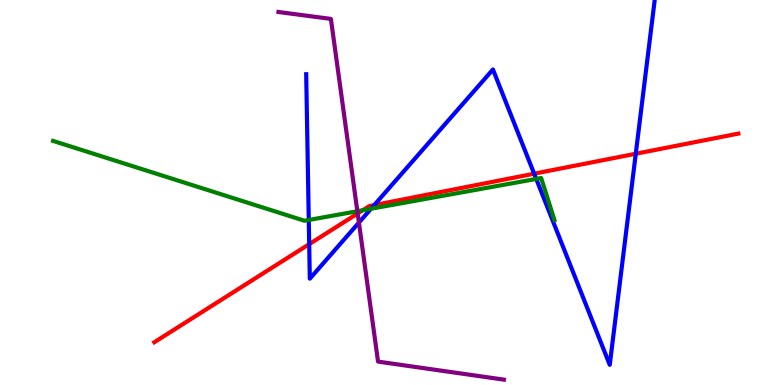[{'lines': ['blue', 'red'], 'intersections': [{'x': 3.99, 'y': 3.66}, {'x': 4.83, 'y': 4.67}, {'x': 6.89, 'y': 5.49}, {'x': 8.2, 'y': 6.01}]}, {'lines': ['green', 'red'], 'intersections': [{'x': 4.68, 'y': 4.54}]}, {'lines': ['purple', 'red'], 'intersections': [{'x': 4.62, 'y': 4.46}]}, {'lines': ['blue', 'green'], 'intersections': [{'x': 3.98, 'y': 4.29}, {'x': 4.79, 'y': 4.58}, {'x': 6.92, 'y': 5.35}]}, {'lines': ['blue', 'purple'], 'intersections': [{'x': 4.63, 'y': 4.22}]}, {'lines': ['green', 'purple'], 'intersections': [{'x': 4.61, 'y': 4.51}]}]